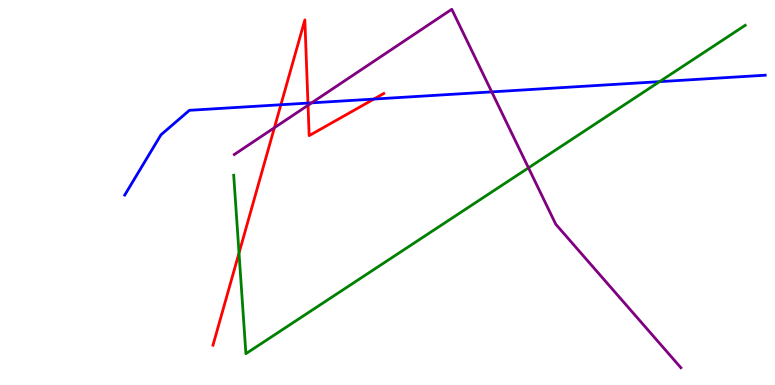[{'lines': ['blue', 'red'], 'intersections': [{'x': 3.62, 'y': 7.28}, {'x': 3.97, 'y': 7.32}, {'x': 4.82, 'y': 7.43}]}, {'lines': ['green', 'red'], 'intersections': [{'x': 3.08, 'y': 3.43}]}, {'lines': ['purple', 'red'], 'intersections': [{'x': 3.54, 'y': 6.68}, {'x': 3.97, 'y': 7.27}]}, {'lines': ['blue', 'green'], 'intersections': [{'x': 8.51, 'y': 7.88}]}, {'lines': ['blue', 'purple'], 'intersections': [{'x': 4.02, 'y': 7.33}, {'x': 6.34, 'y': 7.61}]}, {'lines': ['green', 'purple'], 'intersections': [{'x': 6.82, 'y': 5.64}]}]